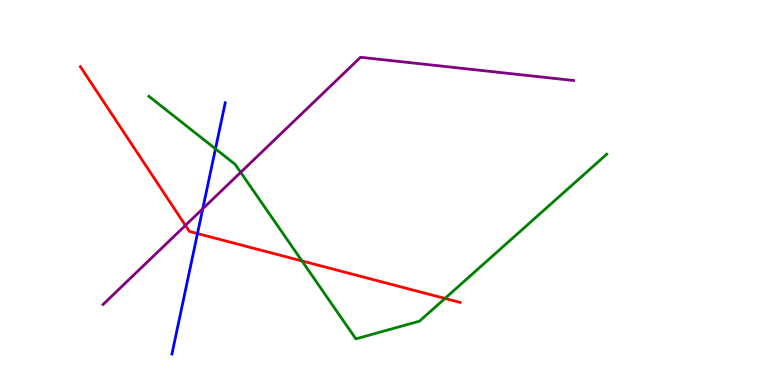[{'lines': ['blue', 'red'], 'intersections': [{'x': 2.55, 'y': 3.93}]}, {'lines': ['green', 'red'], 'intersections': [{'x': 3.9, 'y': 3.22}, {'x': 5.74, 'y': 2.25}]}, {'lines': ['purple', 'red'], 'intersections': [{'x': 2.39, 'y': 4.14}]}, {'lines': ['blue', 'green'], 'intersections': [{'x': 2.78, 'y': 6.13}]}, {'lines': ['blue', 'purple'], 'intersections': [{'x': 2.62, 'y': 4.58}]}, {'lines': ['green', 'purple'], 'intersections': [{'x': 3.11, 'y': 5.52}]}]